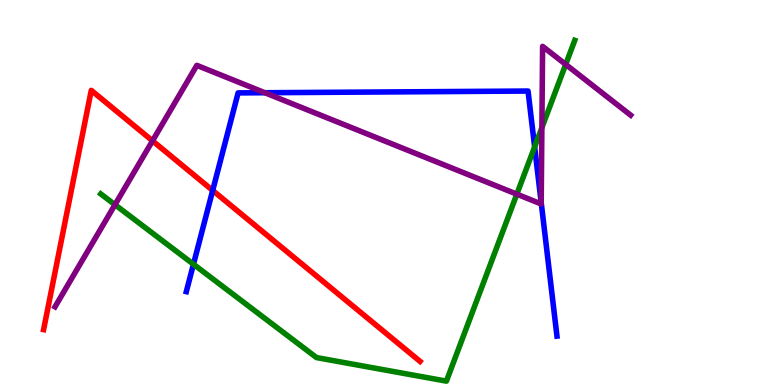[{'lines': ['blue', 'red'], 'intersections': [{'x': 2.74, 'y': 5.05}]}, {'lines': ['green', 'red'], 'intersections': []}, {'lines': ['purple', 'red'], 'intersections': [{'x': 1.97, 'y': 6.34}]}, {'lines': ['blue', 'green'], 'intersections': [{'x': 2.5, 'y': 3.14}, {'x': 6.9, 'y': 6.18}]}, {'lines': ['blue', 'purple'], 'intersections': [{'x': 3.42, 'y': 7.59}, {'x': 6.98, 'y': 4.74}]}, {'lines': ['green', 'purple'], 'intersections': [{'x': 1.48, 'y': 4.68}, {'x': 6.67, 'y': 4.96}, {'x': 6.99, 'y': 6.68}, {'x': 7.3, 'y': 8.33}]}]